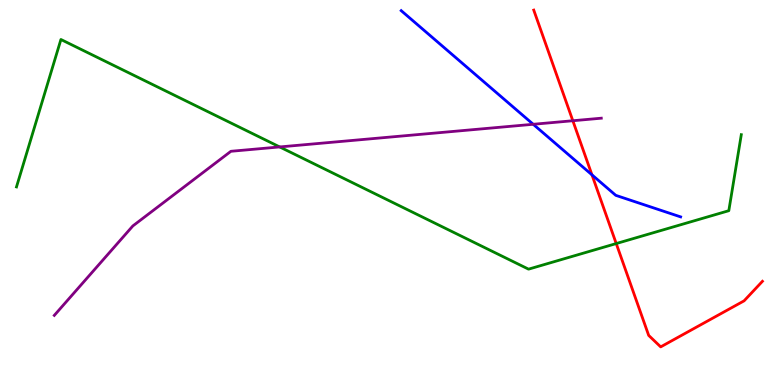[{'lines': ['blue', 'red'], 'intersections': [{'x': 7.64, 'y': 5.46}]}, {'lines': ['green', 'red'], 'intersections': [{'x': 7.95, 'y': 3.67}]}, {'lines': ['purple', 'red'], 'intersections': [{'x': 7.39, 'y': 6.86}]}, {'lines': ['blue', 'green'], 'intersections': []}, {'lines': ['blue', 'purple'], 'intersections': [{'x': 6.88, 'y': 6.77}]}, {'lines': ['green', 'purple'], 'intersections': [{'x': 3.61, 'y': 6.18}]}]